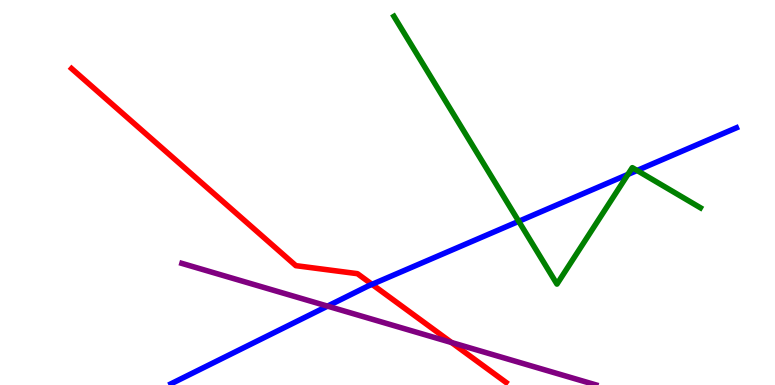[{'lines': ['blue', 'red'], 'intersections': [{'x': 4.8, 'y': 2.61}]}, {'lines': ['green', 'red'], 'intersections': []}, {'lines': ['purple', 'red'], 'intersections': [{'x': 5.83, 'y': 1.1}]}, {'lines': ['blue', 'green'], 'intersections': [{'x': 6.69, 'y': 4.25}, {'x': 8.1, 'y': 5.47}, {'x': 8.22, 'y': 5.57}]}, {'lines': ['blue', 'purple'], 'intersections': [{'x': 4.23, 'y': 2.05}]}, {'lines': ['green', 'purple'], 'intersections': []}]